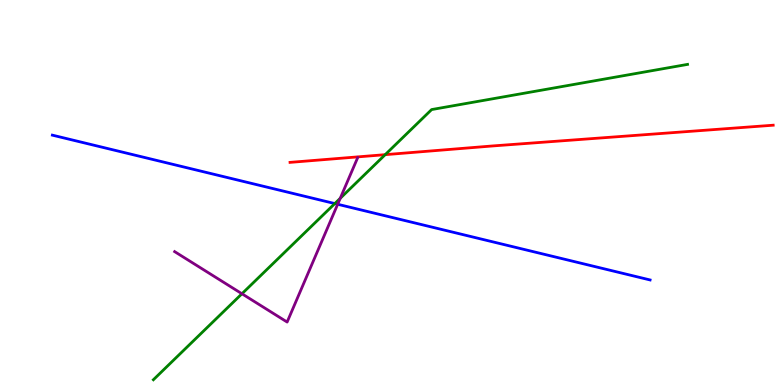[{'lines': ['blue', 'red'], 'intersections': []}, {'lines': ['green', 'red'], 'intersections': [{'x': 4.97, 'y': 5.98}]}, {'lines': ['purple', 'red'], 'intersections': []}, {'lines': ['blue', 'green'], 'intersections': [{'x': 4.32, 'y': 4.71}]}, {'lines': ['blue', 'purple'], 'intersections': [{'x': 4.36, 'y': 4.69}]}, {'lines': ['green', 'purple'], 'intersections': [{'x': 3.12, 'y': 2.37}, {'x': 4.39, 'y': 4.85}]}]